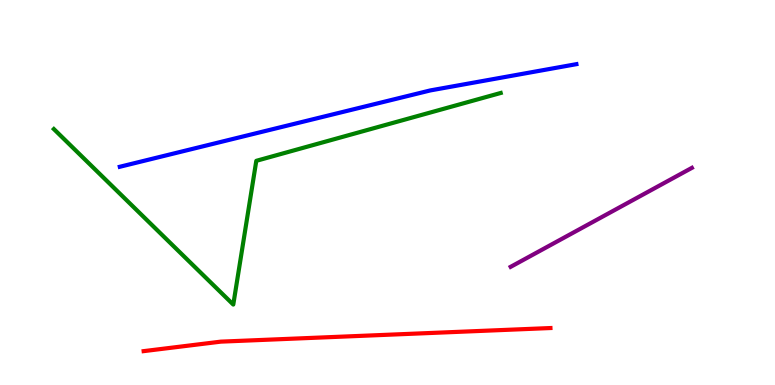[{'lines': ['blue', 'red'], 'intersections': []}, {'lines': ['green', 'red'], 'intersections': []}, {'lines': ['purple', 'red'], 'intersections': []}, {'lines': ['blue', 'green'], 'intersections': []}, {'lines': ['blue', 'purple'], 'intersections': []}, {'lines': ['green', 'purple'], 'intersections': []}]